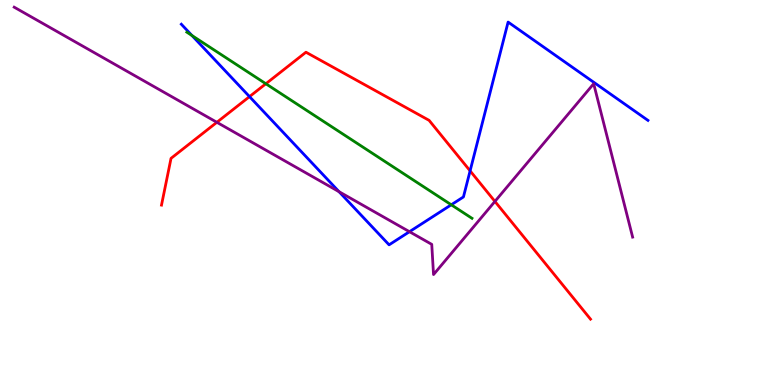[{'lines': ['blue', 'red'], 'intersections': [{'x': 3.22, 'y': 7.49}, {'x': 6.07, 'y': 5.56}]}, {'lines': ['green', 'red'], 'intersections': [{'x': 3.43, 'y': 7.82}]}, {'lines': ['purple', 'red'], 'intersections': [{'x': 2.8, 'y': 6.82}, {'x': 6.39, 'y': 4.77}]}, {'lines': ['blue', 'green'], 'intersections': [{'x': 2.48, 'y': 9.08}, {'x': 5.82, 'y': 4.68}]}, {'lines': ['blue', 'purple'], 'intersections': [{'x': 4.37, 'y': 5.02}, {'x': 5.28, 'y': 3.98}]}, {'lines': ['green', 'purple'], 'intersections': []}]